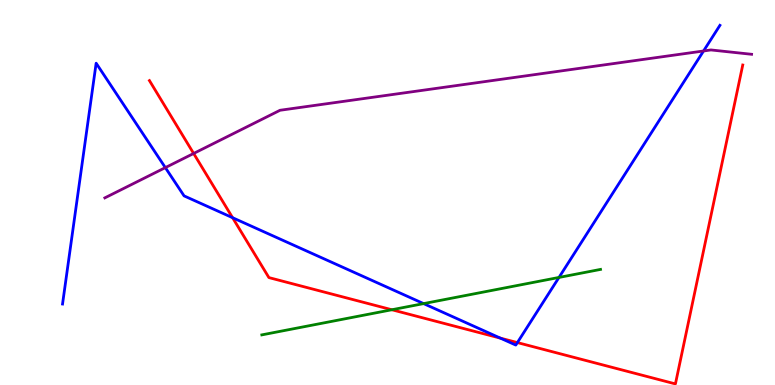[{'lines': ['blue', 'red'], 'intersections': [{'x': 3.0, 'y': 4.35}, {'x': 6.46, 'y': 1.22}, {'x': 6.68, 'y': 1.1}]}, {'lines': ['green', 'red'], 'intersections': [{'x': 5.06, 'y': 1.95}]}, {'lines': ['purple', 'red'], 'intersections': [{'x': 2.5, 'y': 6.01}]}, {'lines': ['blue', 'green'], 'intersections': [{'x': 5.47, 'y': 2.11}, {'x': 7.21, 'y': 2.79}]}, {'lines': ['blue', 'purple'], 'intersections': [{'x': 2.13, 'y': 5.65}, {'x': 9.08, 'y': 8.68}]}, {'lines': ['green', 'purple'], 'intersections': []}]